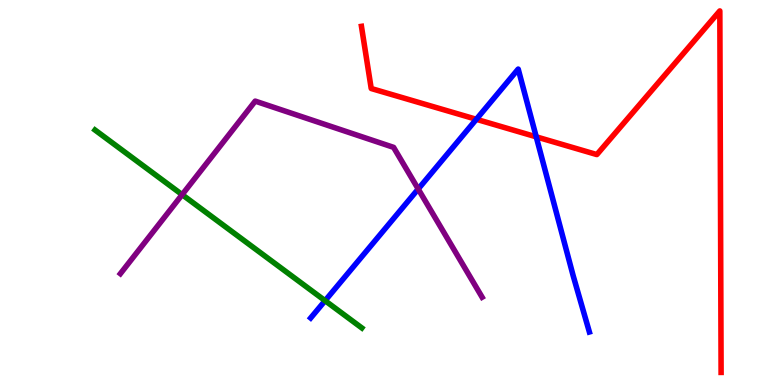[{'lines': ['blue', 'red'], 'intersections': [{'x': 6.15, 'y': 6.9}, {'x': 6.92, 'y': 6.45}]}, {'lines': ['green', 'red'], 'intersections': []}, {'lines': ['purple', 'red'], 'intersections': []}, {'lines': ['blue', 'green'], 'intersections': [{'x': 4.19, 'y': 2.19}]}, {'lines': ['blue', 'purple'], 'intersections': [{'x': 5.4, 'y': 5.09}]}, {'lines': ['green', 'purple'], 'intersections': [{'x': 2.35, 'y': 4.94}]}]